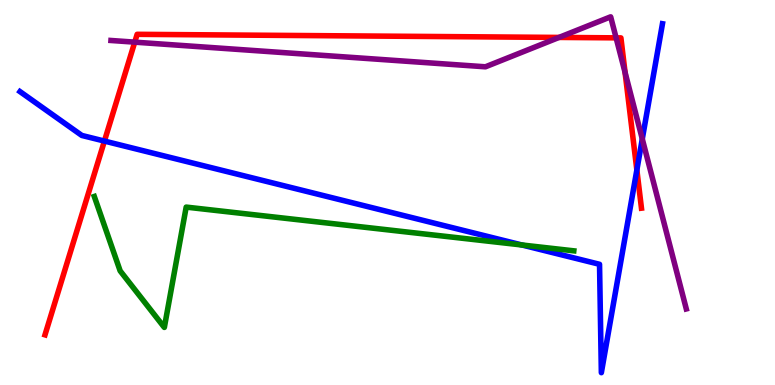[{'lines': ['blue', 'red'], 'intersections': [{'x': 1.35, 'y': 6.34}, {'x': 8.22, 'y': 5.58}]}, {'lines': ['green', 'red'], 'intersections': []}, {'lines': ['purple', 'red'], 'intersections': [{'x': 1.74, 'y': 8.91}, {'x': 7.21, 'y': 9.03}, {'x': 7.95, 'y': 9.02}, {'x': 8.07, 'y': 8.12}]}, {'lines': ['blue', 'green'], 'intersections': [{'x': 6.73, 'y': 3.64}]}, {'lines': ['blue', 'purple'], 'intersections': [{'x': 8.29, 'y': 6.39}]}, {'lines': ['green', 'purple'], 'intersections': []}]